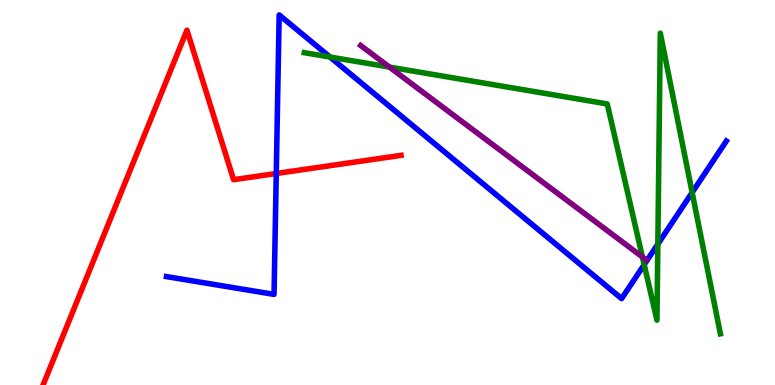[{'lines': ['blue', 'red'], 'intersections': [{'x': 3.56, 'y': 5.49}]}, {'lines': ['green', 'red'], 'intersections': []}, {'lines': ['purple', 'red'], 'intersections': []}, {'lines': ['blue', 'green'], 'intersections': [{'x': 4.26, 'y': 8.52}, {'x': 8.31, 'y': 3.13}, {'x': 8.49, 'y': 3.66}, {'x': 8.93, 'y': 5.0}]}, {'lines': ['blue', 'purple'], 'intersections': []}, {'lines': ['green', 'purple'], 'intersections': [{'x': 5.02, 'y': 8.26}, {'x': 8.29, 'y': 3.32}]}]